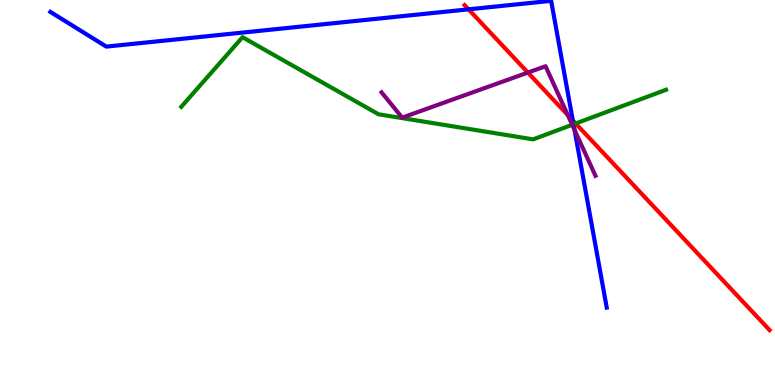[{'lines': ['blue', 'red'], 'intersections': [{'x': 6.05, 'y': 9.76}, {'x': 7.39, 'y': 6.87}]}, {'lines': ['green', 'red'], 'intersections': [{'x': 7.43, 'y': 6.79}]}, {'lines': ['purple', 'red'], 'intersections': [{'x': 6.81, 'y': 8.12}, {'x': 7.33, 'y': 7.01}]}, {'lines': ['blue', 'green'], 'intersections': [{'x': 7.4, 'y': 6.77}]}, {'lines': ['blue', 'purple'], 'intersections': [{'x': 7.41, 'y': 6.63}]}, {'lines': ['green', 'purple'], 'intersections': [{'x': 7.38, 'y': 6.76}]}]